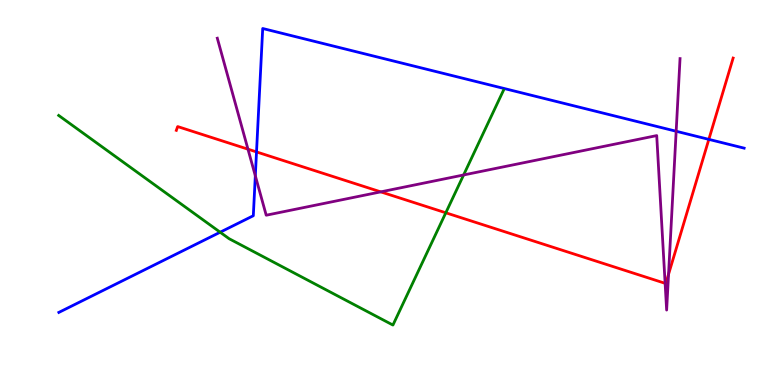[{'lines': ['blue', 'red'], 'intersections': [{'x': 3.31, 'y': 6.05}, {'x': 9.15, 'y': 6.38}]}, {'lines': ['green', 'red'], 'intersections': [{'x': 5.75, 'y': 4.47}]}, {'lines': ['purple', 'red'], 'intersections': [{'x': 3.2, 'y': 6.13}, {'x': 4.91, 'y': 5.02}, {'x': 8.58, 'y': 2.64}, {'x': 8.63, 'y': 2.88}]}, {'lines': ['blue', 'green'], 'intersections': [{'x': 2.84, 'y': 3.97}]}, {'lines': ['blue', 'purple'], 'intersections': [{'x': 3.29, 'y': 5.43}, {'x': 8.72, 'y': 6.59}]}, {'lines': ['green', 'purple'], 'intersections': [{'x': 5.98, 'y': 5.46}]}]